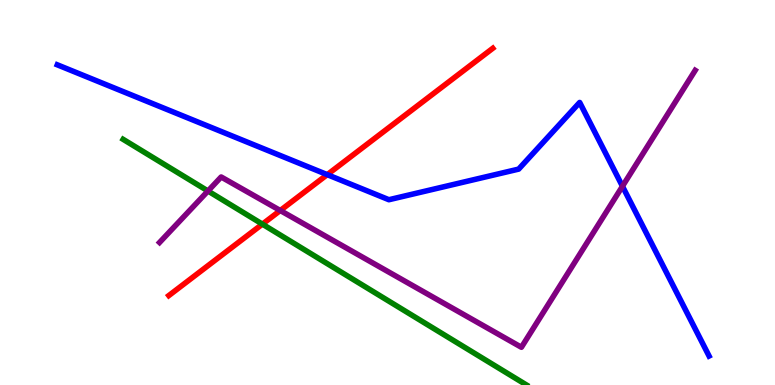[{'lines': ['blue', 'red'], 'intersections': [{'x': 4.22, 'y': 5.46}]}, {'lines': ['green', 'red'], 'intersections': [{'x': 3.39, 'y': 4.18}]}, {'lines': ['purple', 'red'], 'intersections': [{'x': 3.62, 'y': 4.53}]}, {'lines': ['blue', 'green'], 'intersections': []}, {'lines': ['blue', 'purple'], 'intersections': [{'x': 8.03, 'y': 5.16}]}, {'lines': ['green', 'purple'], 'intersections': [{'x': 2.68, 'y': 5.04}]}]